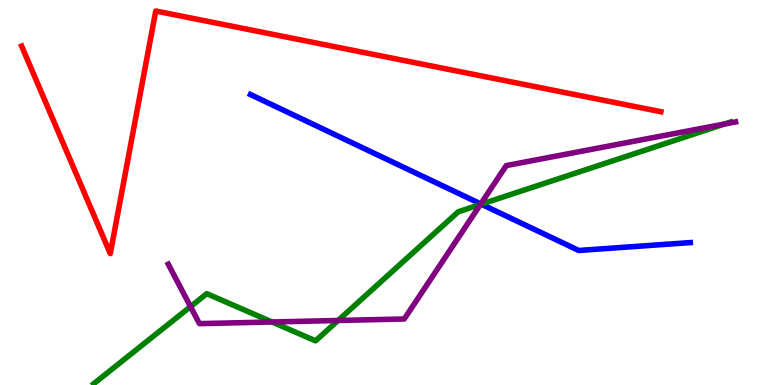[{'lines': ['blue', 'red'], 'intersections': []}, {'lines': ['green', 'red'], 'intersections': []}, {'lines': ['purple', 'red'], 'intersections': []}, {'lines': ['blue', 'green'], 'intersections': [{'x': 6.21, 'y': 4.7}]}, {'lines': ['blue', 'purple'], 'intersections': [{'x': 6.2, 'y': 4.7}]}, {'lines': ['green', 'purple'], 'intersections': [{'x': 2.46, 'y': 2.04}, {'x': 3.51, 'y': 1.64}, {'x': 4.36, 'y': 1.68}, {'x': 6.2, 'y': 4.69}, {'x': 9.35, 'y': 6.78}]}]